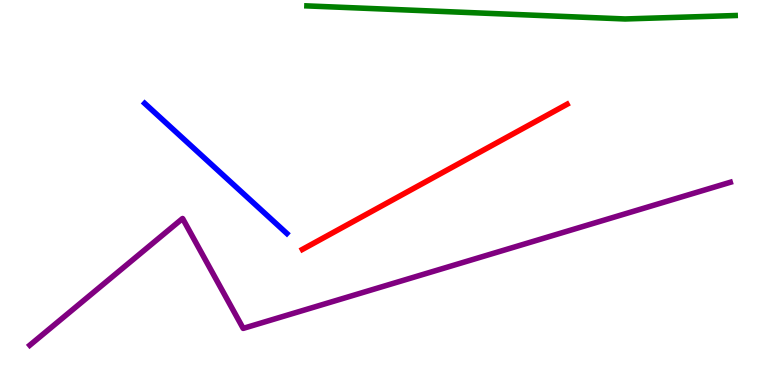[{'lines': ['blue', 'red'], 'intersections': []}, {'lines': ['green', 'red'], 'intersections': []}, {'lines': ['purple', 'red'], 'intersections': []}, {'lines': ['blue', 'green'], 'intersections': []}, {'lines': ['blue', 'purple'], 'intersections': []}, {'lines': ['green', 'purple'], 'intersections': []}]